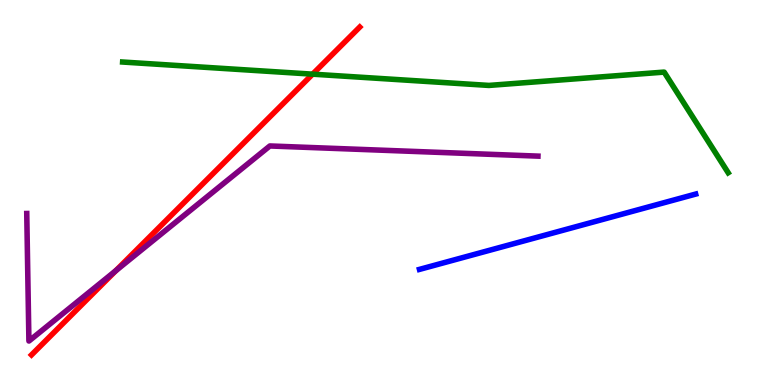[{'lines': ['blue', 'red'], 'intersections': []}, {'lines': ['green', 'red'], 'intersections': [{'x': 4.03, 'y': 8.07}]}, {'lines': ['purple', 'red'], 'intersections': [{'x': 1.49, 'y': 2.97}]}, {'lines': ['blue', 'green'], 'intersections': []}, {'lines': ['blue', 'purple'], 'intersections': []}, {'lines': ['green', 'purple'], 'intersections': []}]